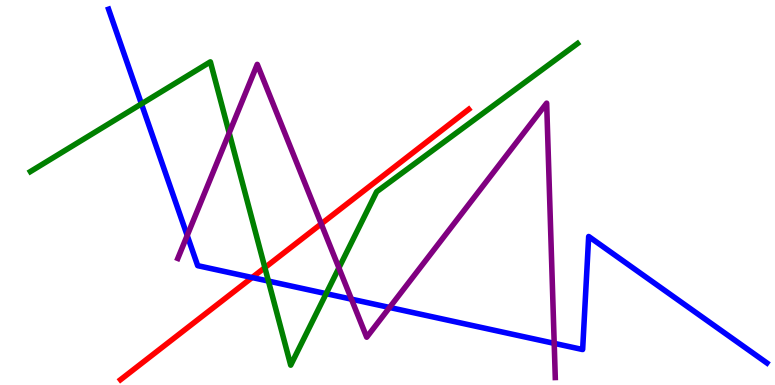[{'lines': ['blue', 'red'], 'intersections': [{'x': 3.25, 'y': 2.79}]}, {'lines': ['green', 'red'], 'intersections': [{'x': 3.42, 'y': 3.05}]}, {'lines': ['purple', 'red'], 'intersections': [{'x': 4.14, 'y': 4.19}]}, {'lines': ['blue', 'green'], 'intersections': [{'x': 1.83, 'y': 7.3}, {'x': 3.46, 'y': 2.7}, {'x': 4.21, 'y': 2.37}]}, {'lines': ['blue', 'purple'], 'intersections': [{'x': 2.42, 'y': 3.88}, {'x': 4.53, 'y': 2.23}, {'x': 5.03, 'y': 2.01}, {'x': 7.15, 'y': 1.08}]}, {'lines': ['green', 'purple'], 'intersections': [{'x': 2.96, 'y': 6.55}, {'x': 4.37, 'y': 3.04}]}]